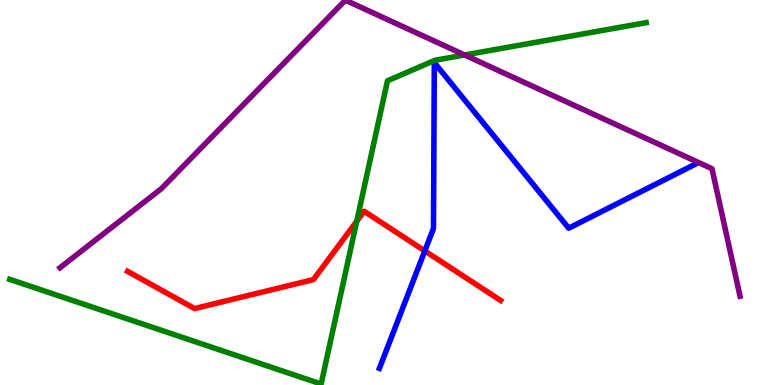[{'lines': ['blue', 'red'], 'intersections': [{'x': 5.48, 'y': 3.48}]}, {'lines': ['green', 'red'], 'intersections': [{'x': 4.6, 'y': 4.25}]}, {'lines': ['purple', 'red'], 'intersections': []}, {'lines': ['blue', 'green'], 'intersections': []}, {'lines': ['blue', 'purple'], 'intersections': []}, {'lines': ['green', 'purple'], 'intersections': [{'x': 6.0, 'y': 8.57}]}]